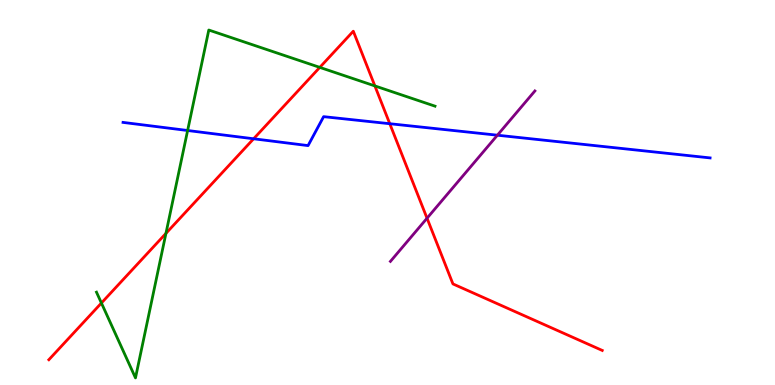[{'lines': ['blue', 'red'], 'intersections': [{'x': 3.27, 'y': 6.4}, {'x': 5.03, 'y': 6.79}]}, {'lines': ['green', 'red'], 'intersections': [{'x': 1.31, 'y': 2.13}, {'x': 2.14, 'y': 3.94}, {'x': 4.13, 'y': 8.25}, {'x': 4.84, 'y': 7.77}]}, {'lines': ['purple', 'red'], 'intersections': [{'x': 5.51, 'y': 4.33}]}, {'lines': ['blue', 'green'], 'intersections': [{'x': 2.42, 'y': 6.61}]}, {'lines': ['blue', 'purple'], 'intersections': [{'x': 6.42, 'y': 6.49}]}, {'lines': ['green', 'purple'], 'intersections': []}]